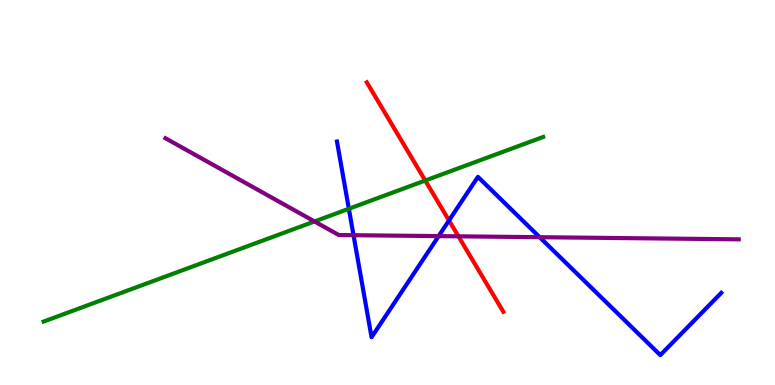[{'lines': ['blue', 'red'], 'intersections': [{'x': 5.79, 'y': 4.27}]}, {'lines': ['green', 'red'], 'intersections': [{'x': 5.49, 'y': 5.31}]}, {'lines': ['purple', 'red'], 'intersections': [{'x': 5.92, 'y': 3.86}]}, {'lines': ['blue', 'green'], 'intersections': [{'x': 4.5, 'y': 4.58}]}, {'lines': ['blue', 'purple'], 'intersections': [{'x': 4.56, 'y': 3.89}, {'x': 5.66, 'y': 3.87}, {'x': 6.96, 'y': 3.84}]}, {'lines': ['green', 'purple'], 'intersections': [{'x': 4.06, 'y': 4.25}]}]